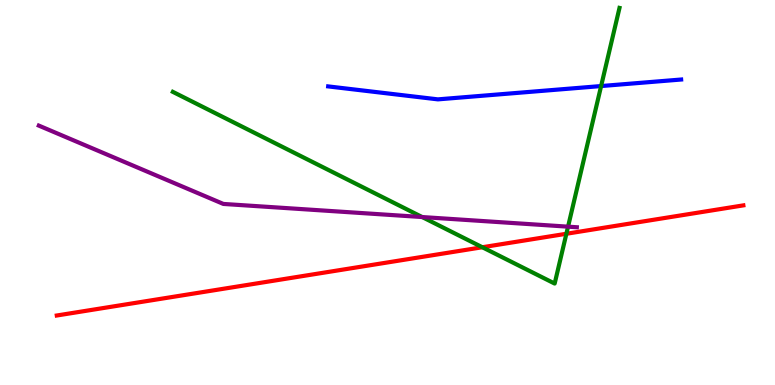[{'lines': ['blue', 'red'], 'intersections': []}, {'lines': ['green', 'red'], 'intersections': [{'x': 6.22, 'y': 3.58}, {'x': 7.31, 'y': 3.93}]}, {'lines': ['purple', 'red'], 'intersections': []}, {'lines': ['blue', 'green'], 'intersections': [{'x': 7.76, 'y': 7.76}]}, {'lines': ['blue', 'purple'], 'intersections': []}, {'lines': ['green', 'purple'], 'intersections': [{'x': 5.45, 'y': 4.36}, {'x': 7.33, 'y': 4.11}]}]